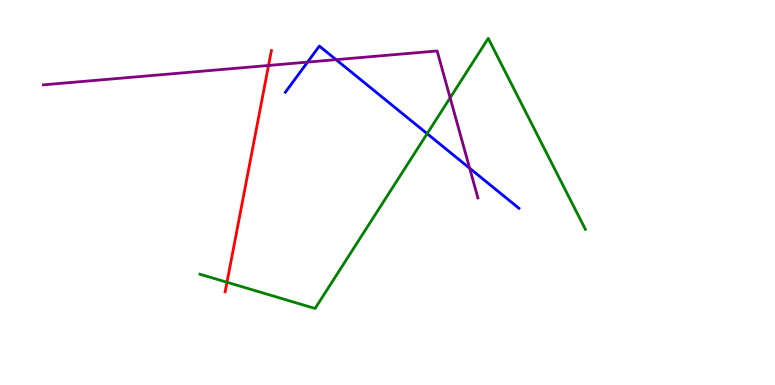[{'lines': ['blue', 'red'], 'intersections': []}, {'lines': ['green', 'red'], 'intersections': [{'x': 2.93, 'y': 2.67}]}, {'lines': ['purple', 'red'], 'intersections': [{'x': 3.47, 'y': 8.3}]}, {'lines': ['blue', 'green'], 'intersections': [{'x': 5.51, 'y': 6.53}]}, {'lines': ['blue', 'purple'], 'intersections': [{'x': 3.97, 'y': 8.39}, {'x': 4.34, 'y': 8.45}, {'x': 6.06, 'y': 5.63}]}, {'lines': ['green', 'purple'], 'intersections': [{'x': 5.81, 'y': 7.46}]}]